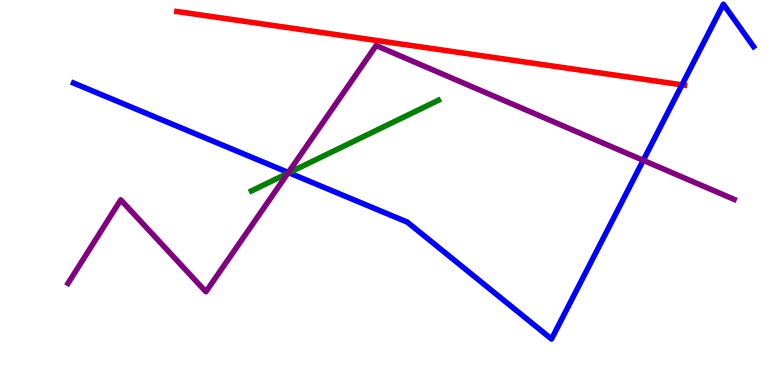[{'lines': ['blue', 'red'], 'intersections': [{'x': 8.8, 'y': 7.8}]}, {'lines': ['green', 'red'], 'intersections': []}, {'lines': ['purple', 'red'], 'intersections': []}, {'lines': ['blue', 'green'], 'intersections': [{'x': 3.73, 'y': 5.51}]}, {'lines': ['blue', 'purple'], 'intersections': [{'x': 3.72, 'y': 5.52}, {'x': 8.3, 'y': 5.84}]}, {'lines': ['green', 'purple'], 'intersections': [{'x': 3.71, 'y': 5.5}]}]